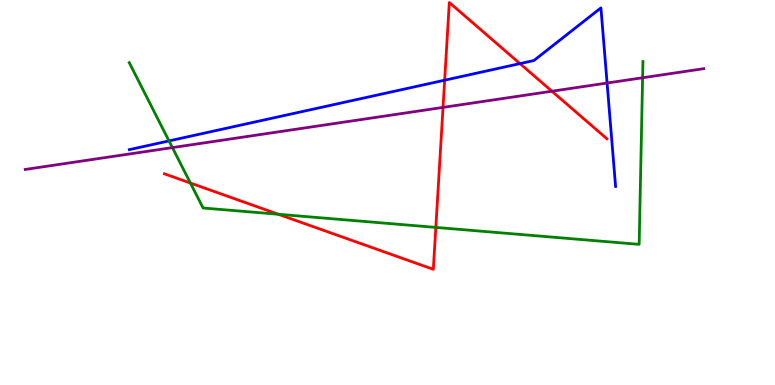[{'lines': ['blue', 'red'], 'intersections': [{'x': 5.74, 'y': 7.92}, {'x': 6.71, 'y': 8.35}]}, {'lines': ['green', 'red'], 'intersections': [{'x': 2.46, 'y': 5.25}, {'x': 3.59, 'y': 4.43}, {'x': 5.62, 'y': 4.09}]}, {'lines': ['purple', 'red'], 'intersections': [{'x': 5.72, 'y': 7.21}, {'x': 7.12, 'y': 7.63}]}, {'lines': ['blue', 'green'], 'intersections': [{'x': 2.18, 'y': 6.34}]}, {'lines': ['blue', 'purple'], 'intersections': [{'x': 7.83, 'y': 7.84}]}, {'lines': ['green', 'purple'], 'intersections': [{'x': 2.22, 'y': 6.17}, {'x': 8.29, 'y': 7.98}]}]